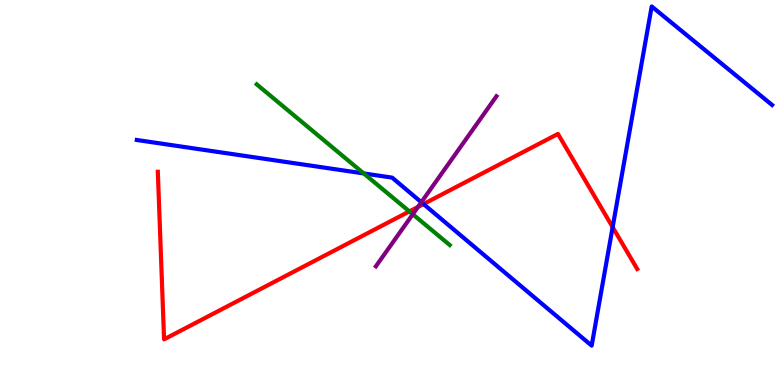[{'lines': ['blue', 'red'], 'intersections': [{'x': 5.46, 'y': 4.7}, {'x': 7.91, 'y': 4.1}]}, {'lines': ['green', 'red'], 'intersections': [{'x': 5.28, 'y': 4.51}]}, {'lines': ['purple', 'red'], 'intersections': [{'x': 5.39, 'y': 4.63}]}, {'lines': ['blue', 'green'], 'intersections': [{'x': 4.69, 'y': 5.5}]}, {'lines': ['blue', 'purple'], 'intersections': [{'x': 5.44, 'y': 4.75}]}, {'lines': ['green', 'purple'], 'intersections': [{'x': 5.33, 'y': 4.43}]}]